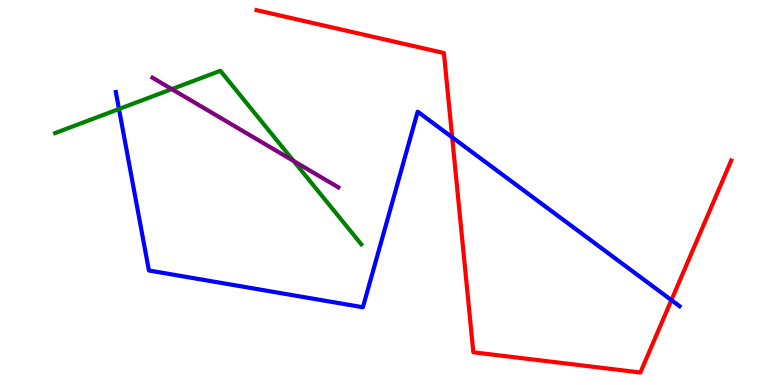[{'lines': ['blue', 'red'], 'intersections': [{'x': 5.83, 'y': 6.43}, {'x': 8.66, 'y': 2.2}]}, {'lines': ['green', 'red'], 'intersections': []}, {'lines': ['purple', 'red'], 'intersections': []}, {'lines': ['blue', 'green'], 'intersections': [{'x': 1.54, 'y': 7.17}]}, {'lines': ['blue', 'purple'], 'intersections': []}, {'lines': ['green', 'purple'], 'intersections': [{'x': 2.22, 'y': 7.69}, {'x': 3.79, 'y': 5.82}]}]